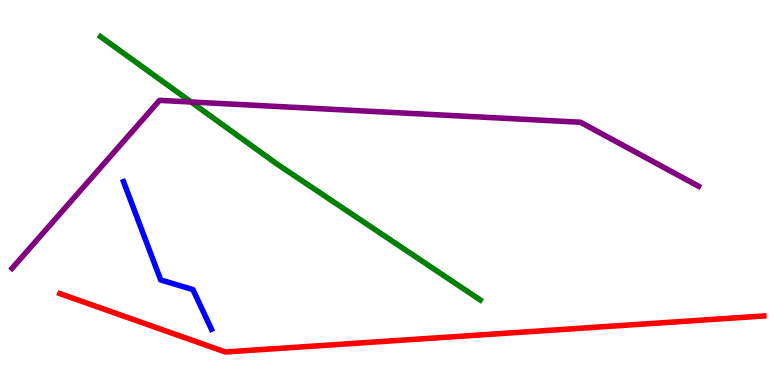[{'lines': ['blue', 'red'], 'intersections': []}, {'lines': ['green', 'red'], 'intersections': []}, {'lines': ['purple', 'red'], 'intersections': []}, {'lines': ['blue', 'green'], 'intersections': []}, {'lines': ['blue', 'purple'], 'intersections': []}, {'lines': ['green', 'purple'], 'intersections': [{'x': 2.47, 'y': 7.35}]}]